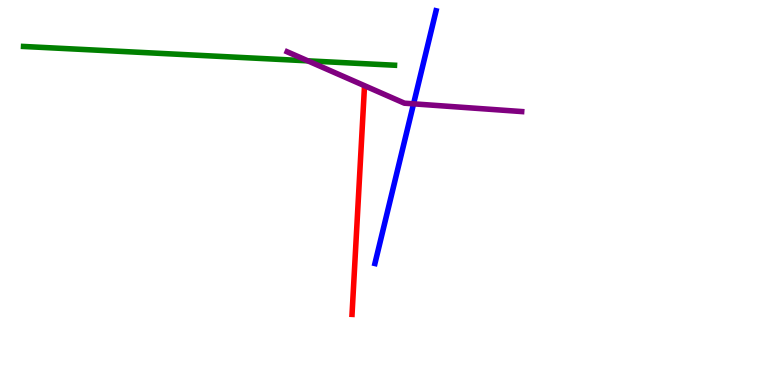[{'lines': ['blue', 'red'], 'intersections': []}, {'lines': ['green', 'red'], 'intersections': []}, {'lines': ['purple', 'red'], 'intersections': []}, {'lines': ['blue', 'green'], 'intersections': []}, {'lines': ['blue', 'purple'], 'intersections': [{'x': 5.34, 'y': 7.3}]}, {'lines': ['green', 'purple'], 'intersections': [{'x': 3.97, 'y': 8.42}]}]